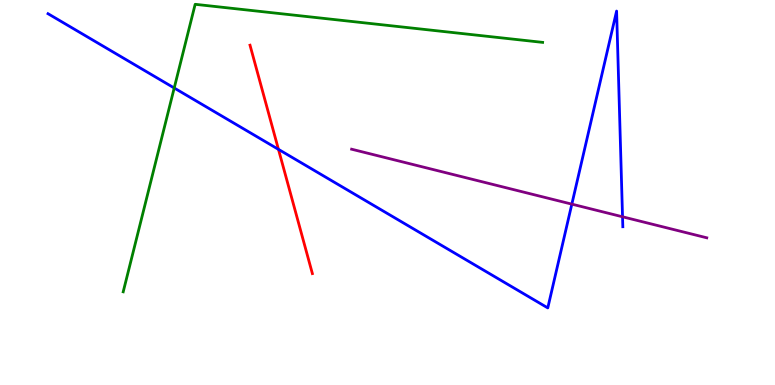[{'lines': ['blue', 'red'], 'intersections': [{'x': 3.59, 'y': 6.12}]}, {'lines': ['green', 'red'], 'intersections': []}, {'lines': ['purple', 'red'], 'intersections': []}, {'lines': ['blue', 'green'], 'intersections': [{'x': 2.25, 'y': 7.71}]}, {'lines': ['blue', 'purple'], 'intersections': [{'x': 7.38, 'y': 4.7}, {'x': 8.03, 'y': 4.37}]}, {'lines': ['green', 'purple'], 'intersections': []}]